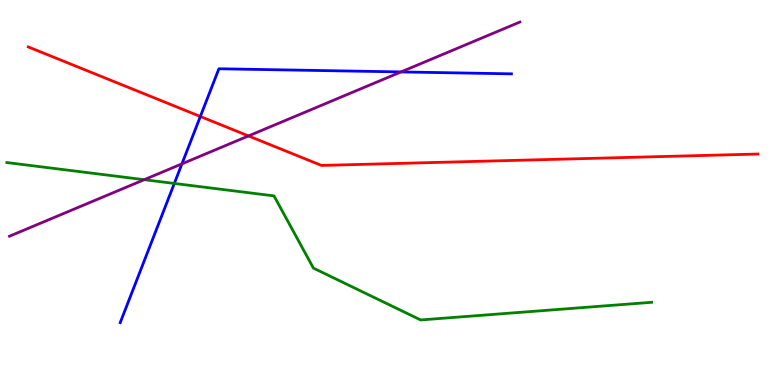[{'lines': ['blue', 'red'], 'intersections': [{'x': 2.59, 'y': 6.97}]}, {'lines': ['green', 'red'], 'intersections': []}, {'lines': ['purple', 'red'], 'intersections': [{'x': 3.21, 'y': 6.47}]}, {'lines': ['blue', 'green'], 'intersections': [{'x': 2.25, 'y': 5.24}]}, {'lines': ['blue', 'purple'], 'intersections': [{'x': 2.35, 'y': 5.74}, {'x': 5.17, 'y': 8.13}]}, {'lines': ['green', 'purple'], 'intersections': [{'x': 1.86, 'y': 5.33}]}]